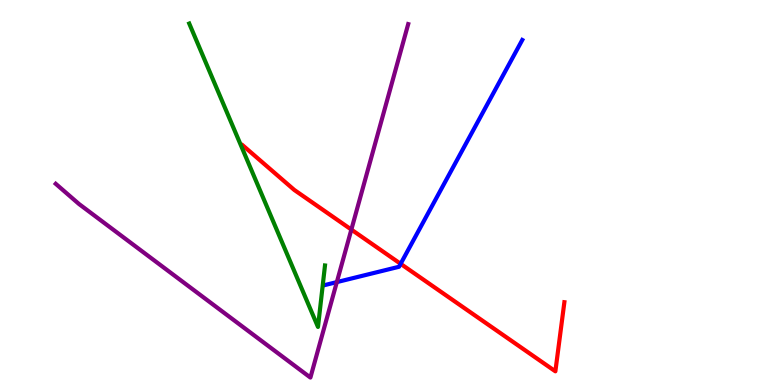[{'lines': ['blue', 'red'], 'intersections': [{'x': 5.17, 'y': 3.15}]}, {'lines': ['green', 'red'], 'intersections': []}, {'lines': ['purple', 'red'], 'intersections': [{'x': 4.53, 'y': 4.04}]}, {'lines': ['blue', 'green'], 'intersections': []}, {'lines': ['blue', 'purple'], 'intersections': [{'x': 4.35, 'y': 2.67}]}, {'lines': ['green', 'purple'], 'intersections': []}]